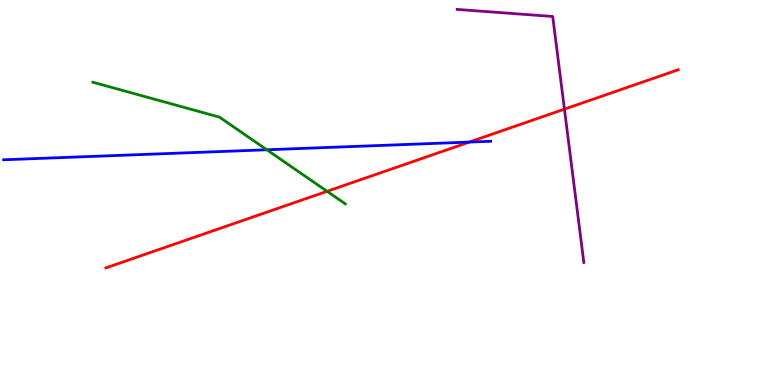[{'lines': ['blue', 'red'], 'intersections': [{'x': 6.06, 'y': 6.31}]}, {'lines': ['green', 'red'], 'intersections': [{'x': 4.22, 'y': 5.03}]}, {'lines': ['purple', 'red'], 'intersections': [{'x': 7.28, 'y': 7.16}]}, {'lines': ['blue', 'green'], 'intersections': [{'x': 3.44, 'y': 6.11}]}, {'lines': ['blue', 'purple'], 'intersections': []}, {'lines': ['green', 'purple'], 'intersections': []}]